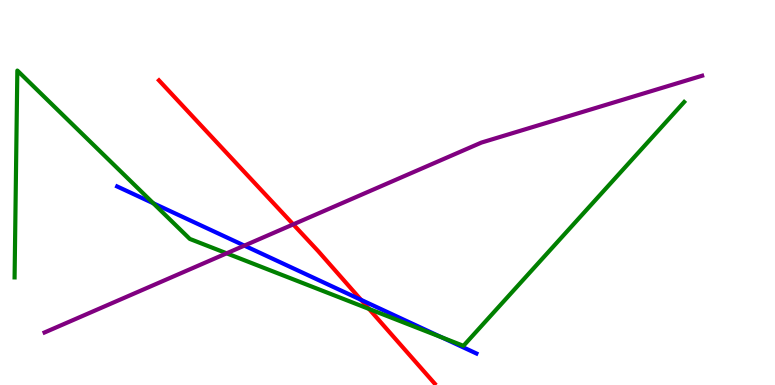[{'lines': ['blue', 'red'], 'intersections': [{'x': 4.66, 'y': 2.21}]}, {'lines': ['green', 'red'], 'intersections': [{'x': 4.76, 'y': 1.98}]}, {'lines': ['purple', 'red'], 'intersections': [{'x': 3.78, 'y': 4.17}]}, {'lines': ['blue', 'green'], 'intersections': [{'x': 1.98, 'y': 4.72}, {'x': 5.7, 'y': 1.24}]}, {'lines': ['blue', 'purple'], 'intersections': [{'x': 3.15, 'y': 3.62}]}, {'lines': ['green', 'purple'], 'intersections': [{'x': 2.92, 'y': 3.42}]}]